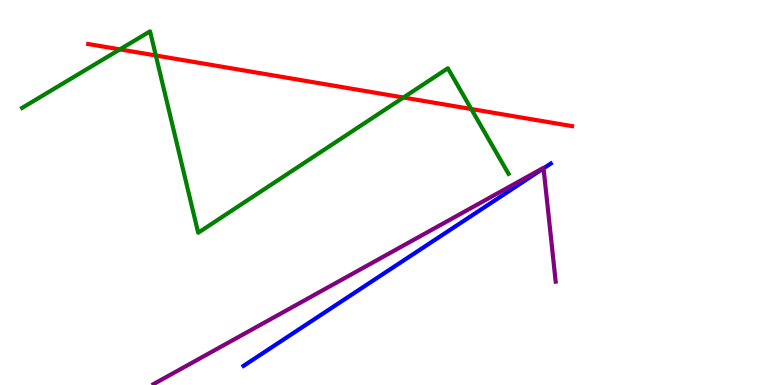[{'lines': ['blue', 'red'], 'intersections': []}, {'lines': ['green', 'red'], 'intersections': [{'x': 1.55, 'y': 8.72}, {'x': 2.01, 'y': 8.56}, {'x': 5.21, 'y': 7.47}, {'x': 6.08, 'y': 7.17}]}, {'lines': ['purple', 'red'], 'intersections': []}, {'lines': ['blue', 'green'], 'intersections': []}, {'lines': ['blue', 'purple'], 'intersections': [{'x': 7.01, 'y': 5.63}]}, {'lines': ['green', 'purple'], 'intersections': []}]